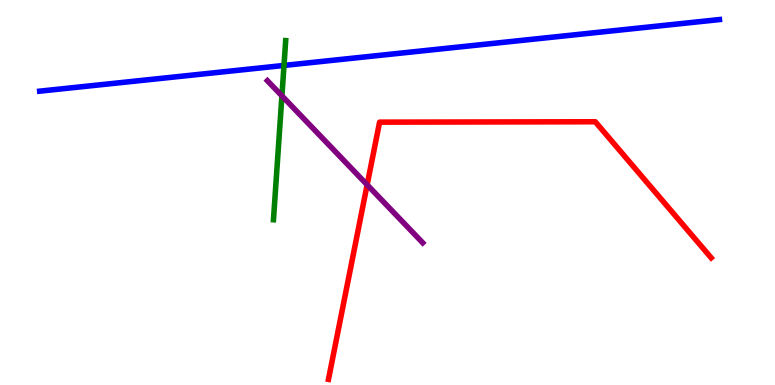[{'lines': ['blue', 'red'], 'intersections': []}, {'lines': ['green', 'red'], 'intersections': []}, {'lines': ['purple', 'red'], 'intersections': [{'x': 4.74, 'y': 5.2}]}, {'lines': ['blue', 'green'], 'intersections': [{'x': 3.66, 'y': 8.3}]}, {'lines': ['blue', 'purple'], 'intersections': []}, {'lines': ['green', 'purple'], 'intersections': [{'x': 3.64, 'y': 7.51}]}]